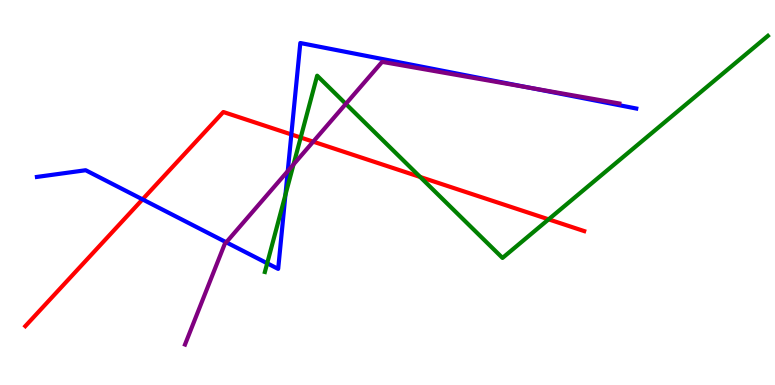[{'lines': ['blue', 'red'], 'intersections': [{'x': 1.84, 'y': 4.82}, {'x': 3.76, 'y': 6.51}]}, {'lines': ['green', 'red'], 'intersections': [{'x': 3.88, 'y': 6.43}, {'x': 5.42, 'y': 5.4}, {'x': 7.08, 'y': 4.3}]}, {'lines': ['purple', 'red'], 'intersections': [{'x': 4.04, 'y': 6.32}]}, {'lines': ['blue', 'green'], 'intersections': [{'x': 3.45, 'y': 3.16}, {'x': 3.68, 'y': 4.94}]}, {'lines': ['blue', 'purple'], 'intersections': [{'x': 2.92, 'y': 3.71}, {'x': 3.71, 'y': 5.56}, {'x': 6.85, 'y': 7.72}]}, {'lines': ['green', 'purple'], 'intersections': [{'x': 3.79, 'y': 5.73}, {'x': 4.46, 'y': 7.3}]}]